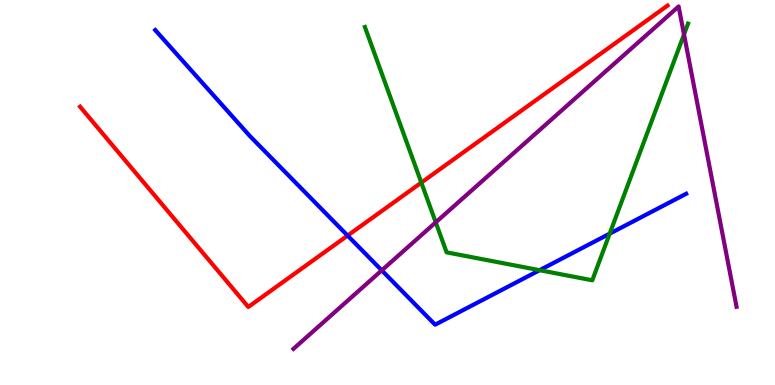[{'lines': ['blue', 'red'], 'intersections': [{'x': 4.49, 'y': 3.88}]}, {'lines': ['green', 'red'], 'intersections': [{'x': 5.44, 'y': 5.26}]}, {'lines': ['purple', 'red'], 'intersections': []}, {'lines': ['blue', 'green'], 'intersections': [{'x': 6.96, 'y': 2.98}, {'x': 7.87, 'y': 3.93}]}, {'lines': ['blue', 'purple'], 'intersections': [{'x': 4.93, 'y': 2.98}]}, {'lines': ['green', 'purple'], 'intersections': [{'x': 5.62, 'y': 4.22}, {'x': 8.83, 'y': 9.11}]}]